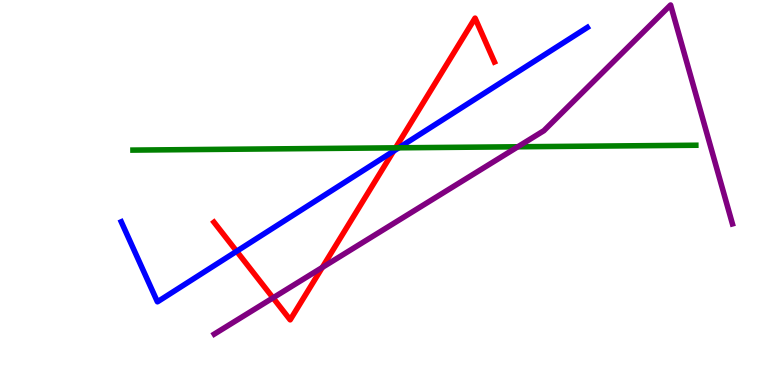[{'lines': ['blue', 'red'], 'intersections': [{'x': 3.05, 'y': 3.47}, {'x': 5.08, 'y': 6.07}]}, {'lines': ['green', 'red'], 'intersections': [{'x': 5.1, 'y': 6.16}]}, {'lines': ['purple', 'red'], 'intersections': [{'x': 3.52, 'y': 2.26}, {'x': 4.16, 'y': 3.05}]}, {'lines': ['blue', 'green'], 'intersections': [{'x': 5.15, 'y': 6.16}]}, {'lines': ['blue', 'purple'], 'intersections': []}, {'lines': ['green', 'purple'], 'intersections': [{'x': 6.68, 'y': 6.19}]}]